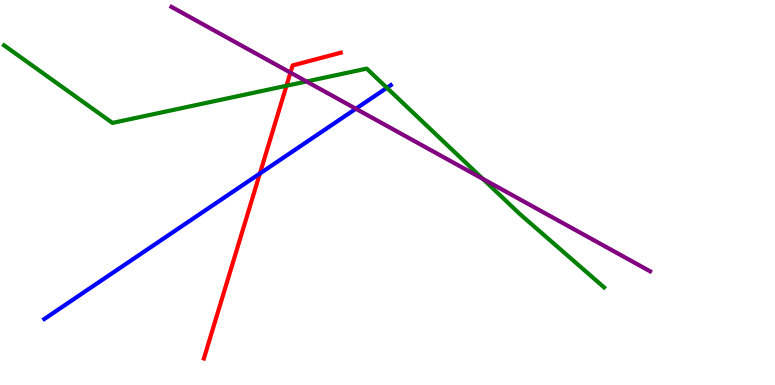[{'lines': ['blue', 'red'], 'intersections': [{'x': 3.35, 'y': 5.49}]}, {'lines': ['green', 'red'], 'intersections': [{'x': 3.7, 'y': 7.77}]}, {'lines': ['purple', 'red'], 'intersections': [{'x': 3.75, 'y': 8.11}]}, {'lines': ['blue', 'green'], 'intersections': [{'x': 4.99, 'y': 7.72}]}, {'lines': ['blue', 'purple'], 'intersections': [{'x': 4.59, 'y': 7.18}]}, {'lines': ['green', 'purple'], 'intersections': [{'x': 3.96, 'y': 7.88}, {'x': 6.23, 'y': 5.35}]}]